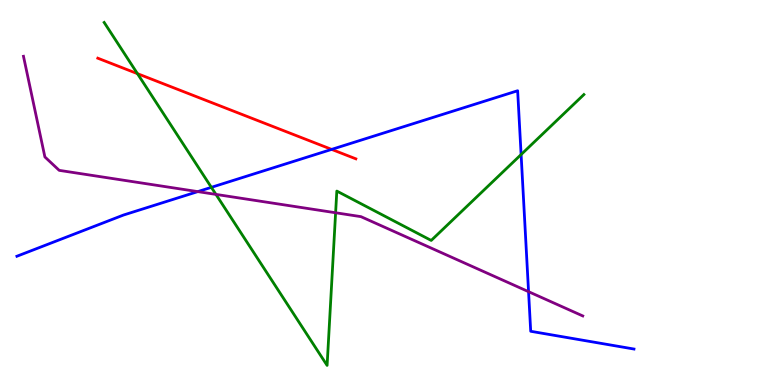[{'lines': ['blue', 'red'], 'intersections': [{'x': 4.28, 'y': 6.12}]}, {'lines': ['green', 'red'], 'intersections': [{'x': 1.77, 'y': 8.09}]}, {'lines': ['purple', 'red'], 'intersections': []}, {'lines': ['blue', 'green'], 'intersections': [{'x': 2.73, 'y': 5.13}, {'x': 6.72, 'y': 5.99}]}, {'lines': ['blue', 'purple'], 'intersections': [{'x': 2.55, 'y': 5.02}, {'x': 6.82, 'y': 2.42}]}, {'lines': ['green', 'purple'], 'intersections': [{'x': 2.79, 'y': 4.95}, {'x': 4.33, 'y': 4.47}]}]